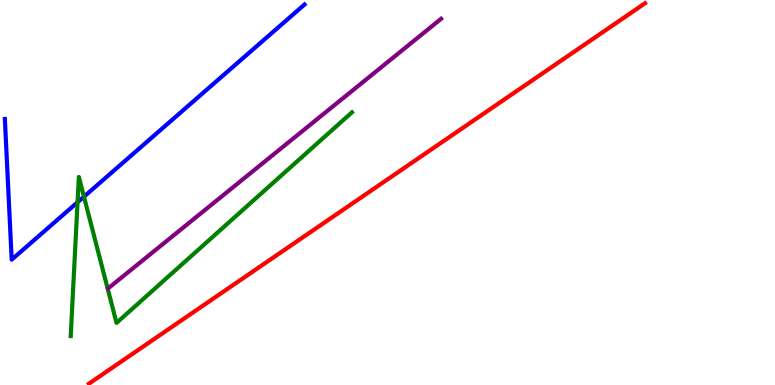[{'lines': ['blue', 'red'], 'intersections': []}, {'lines': ['green', 'red'], 'intersections': []}, {'lines': ['purple', 'red'], 'intersections': []}, {'lines': ['blue', 'green'], 'intersections': [{'x': 1.0, 'y': 4.75}, {'x': 1.08, 'y': 4.89}]}, {'lines': ['blue', 'purple'], 'intersections': []}, {'lines': ['green', 'purple'], 'intersections': []}]